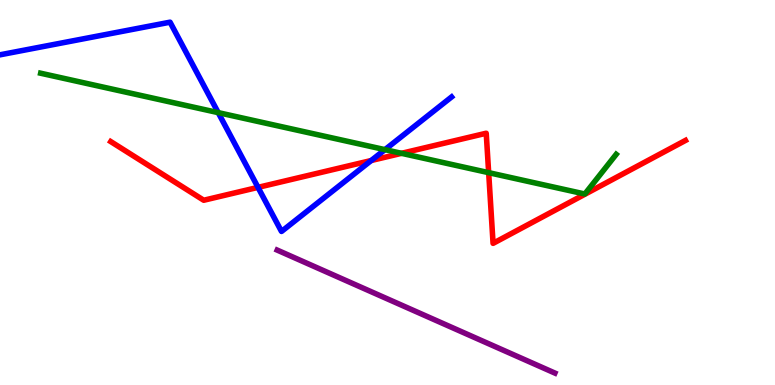[{'lines': ['blue', 'red'], 'intersections': [{'x': 3.33, 'y': 5.13}, {'x': 4.79, 'y': 5.83}]}, {'lines': ['green', 'red'], 'intersections': [{'x': 5.18, 'y': 6.02}, {'x': 6.31, 'y': 5.52}]}, {'lines': ['purple', 'red'], 'intersections': []}, {'lines': ['blue', 'green'], 'intersections': [{'x': 2.82, 'y': 7.07}, {'x': 4.97, 'y': 6.11}]}, {'lines': ['blue', 'purple'], 'intersections': []}, {'lines': ['green', 'purple'], 'intersections': []}]